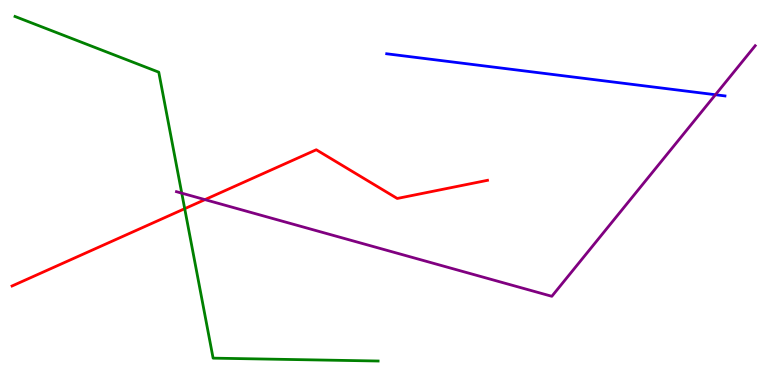[{'lines': ['blue', 'red'], 'intersections': []}, {'lines': ['green', 'red'], 'intersections': [{'x': 2.38, 'y': 4.58}]}, {'lines': ['purple', 'red'], 'intersections': [{'x': 2.64, 'y': 4.82}]}, {'lines': ['blue', 'green'], 'intersections': []}, {'lines': ['blue', 'purple'], 'intersections': [{'x': 9.23, 'y': 7.54}]}, {'lines': ['green', 'purple'], 'intersections': [{'x': 2.35, 'y': 4.98}]}]